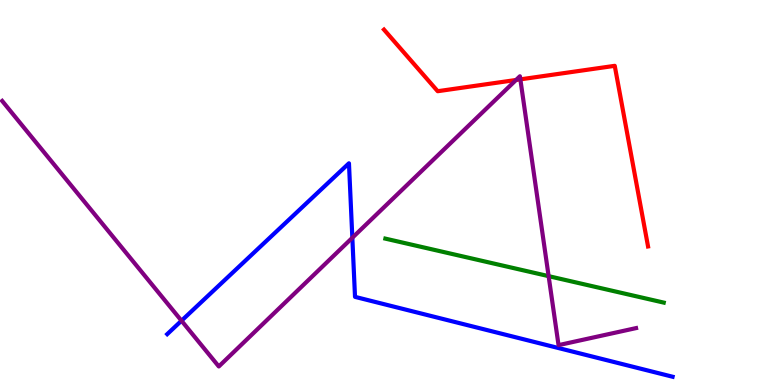[{'lines': ['blue', 'red'], 'intersections': []}, {'lines': ['green', 'red'], 'intersections': []}, {'lines': ['purple', 'red'], 'intersections': [{'x': 6.66, 'y': 7.92}, {'x': 6.71, 'y': 7.94}]}, {'lines': ['blue', 'green'], 'intersections': []}, {'lines': ['blue', 'purple'], 'intersections': [{'x': 2.34, 'y': 1.67}, {'x': 4.55, 'y': 3.82}]}, {'lines': ['green', 'purple'], 'intersections': [{'x': 7.08, 'y': 2.83}]}]